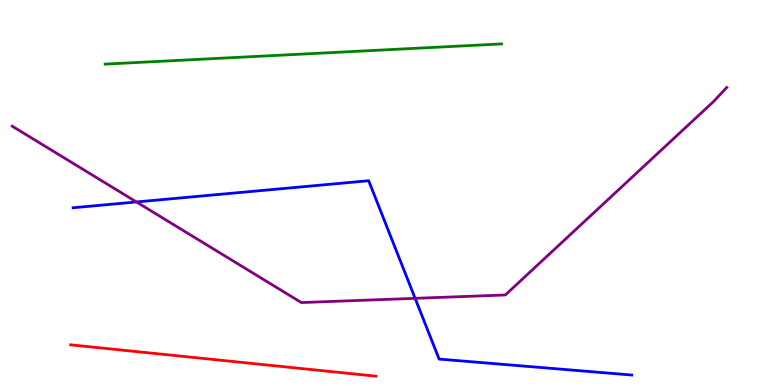[{'lines': ['blue', 'red'], 'intersections': []}, {'lines': ['green', 'red'], 'intersections': []}, {'lines': ['purple', 'red'], 'intersections': []}, {'lines': ['blue', 'green'], 'intersections': []}, {'lines': ['blue', 'purple'], 'intersections': [{'x': 1.76, 'y': 4.75}, {'x': 5.36, 'y': 2.25}]}, {'lines': ['green', 'purple'], 'intersections': []}]